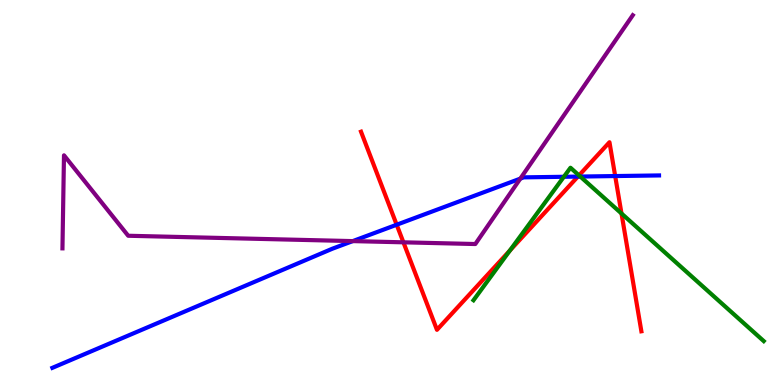[{'lines': ['blue', 'red'], 'intersections': [{'x': 5.12, 'y': 4.16}, {'x': 7.46, 'y': 5.41}, {'x': 7.94, 'y': 5.43}]}, {'lines': ['green', 'red'], 'intersections': [{'x': 6.58, 'y': 3.49}, {'x': 7.47, 'y': 5.44}, {'x': 8.02, 'y': 4.45}]}, {'lines': ['purple', 'red'], 'intersections': [{'x': 5.21, 'y': 3.71}]}, {'lines': ['blue', 'green'], 'intersections': [{'x': 7.28, 'y': 5.41}, {'x': 7.49, 'y': 5.41}]}, {'lines': ['blue', 'purple'], 'intersections': [{'x': 4.55, 'y': 3.74}, {'x': 6.71, 'y': 5.36}]}, {'lines': ['green', 'purple'], 'intersections': []}]